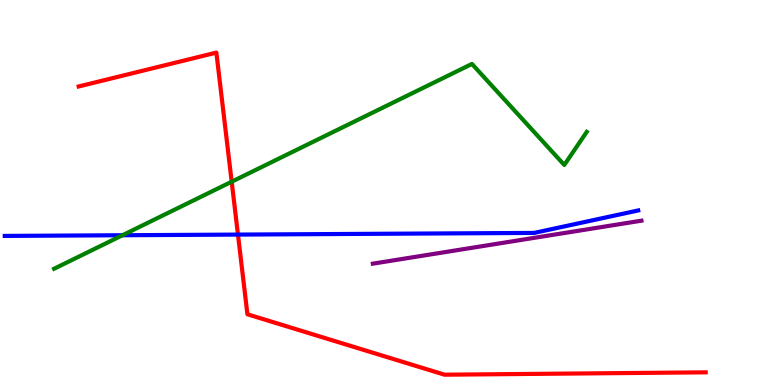[{'lines': ['blue', 'red'], 'intersections': [{'x': 3.07, 'y': 3.91}]}, {'lines': ['green', 'red'], 'intersections': [{'x': 2.99, 'y': 5.28}]}, {'lines': ['purple', 'red'], 'intersections': []}, {'lines': ['blue', 'green'], 'intersections': [{'x': 1.58, 'y': 3.89}]}, {'lines': ['blue', 'purple'], 'intersections': []}, {'lines': ['green', 'purple'], 'intersections': []}]